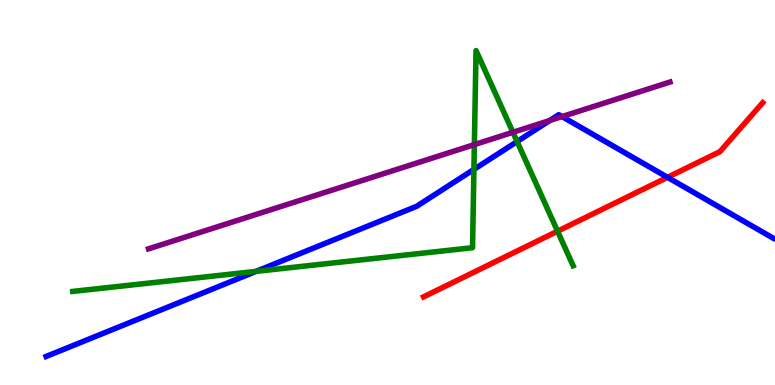[{'lines': ['blue', 'red'], 'intersections': [{'x': 8.61, 'y': 5.39}]}, {'lines': ['green', 'red'], 'intersections': [{'x': 7.19, 'y': 3.99}]}, {'lines': ['purple', 'red'], 'intersections': []}, {'lines': ['blue', 'green'], 'intersections': [{'x': 3.3, 'y': 2.95}, {'x': 6.12, 'y': 5.6}, {'x': 6.67, 'y': 6.32}]}, {'lines': ['blue', 'purple'], 'intersections': [{'x': 7.09, 'y': 6.87}, {'x': 7.25, 'y': 6.97}]}, {'lines': ['green', 'purple'], 'intersections': [{'x': 6.12, 'y': 6.24}, {'x': 6.62, 'y': 6.56}]}]